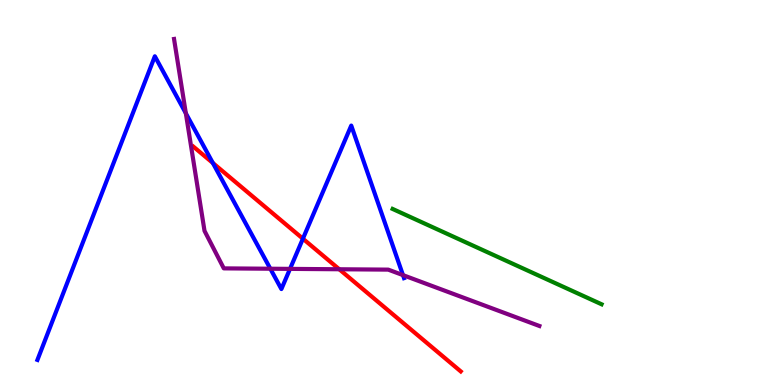[{'lines': ['blue', 'red'], 'intersections': [{'x': 2.75, 'y': 5.77}, {'x': 3.91, 'y': 3.8}]}, {'lines': ['green', 'red'], 'intersections': []}, {'lines': ['purple', 'red'], 'intersections': [{'x': 4.38, 'y': 3.01}]}, {'lines': ['blue', 'green'], 'intersections': []}, {'lines': ['blue', 'purple'], 'intersections': [{'x': 2.4, 'y': 7.06}, {'x': 3.49, 'y': 3.02}, {'x': 3.74, 'y': 3.02}, {'x': 5.2, 'y': 2.85}]}, {'lines': ['green', 'purple'], 'intersections': []}]